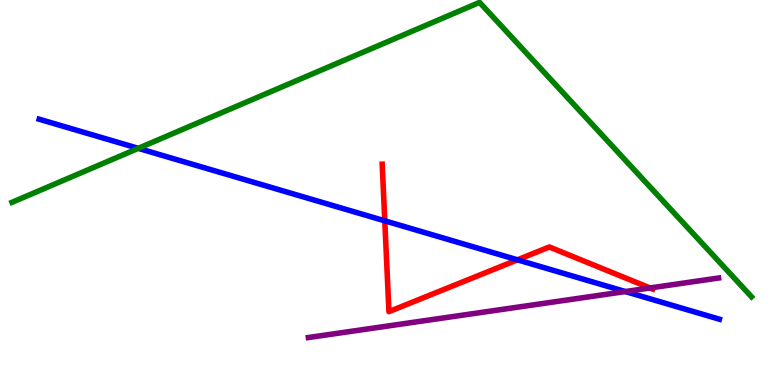[{'lines': ['blue', 'red'], 'intersections': [{'x': 4.96, 'y': 4.26}, {'x': 6.68, 'y': 3.25}]}, {'lines': ['green', 'red'], 'intersections': []}, {'lines': ['purple', 'red'], 'intersections': [{'x': 8.39, 'y': 2.52}]}, {'lines': ['blue', 'green'], 'intersections': [{'x': 1.78, 'y': 6.15}]}, {'lines': ['blue', 'purple'], 'intersections': [{'x': 8.07, 'y': 2.43}]}, {'lines': ['green', 'purple'], 'intersections': []}]